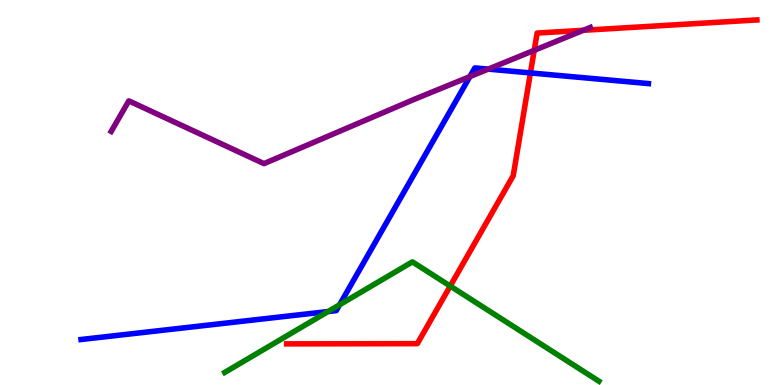[{'lines': ['blue', 'red'], 'intersections': [{'x': 6.84, 'y': 8.11}]}, {'lines': ['green', 'red'], 'intersections': [{'x': 5.81, 'y': 2.57}]}, {'lines': ['purple', 'red'], 'intersections': [{'x': 6.89, 'y': 8.69}, {'x': 7.53, 'y': 9.21}]}, {'lines': ['blue', 'green'], 'intersections': [{'x': 4.23, 'y': 1.91}, {'x': 4.38, 'y': 2.08}]}, {'lines': ['blue', 'purple'], 'intersections': [{'x': 6.06, 'y': 8.01}, {'x': 6.3, 'y': 8.2}]}, {'lines': ['green', 'purple'], 'intersections': []}]